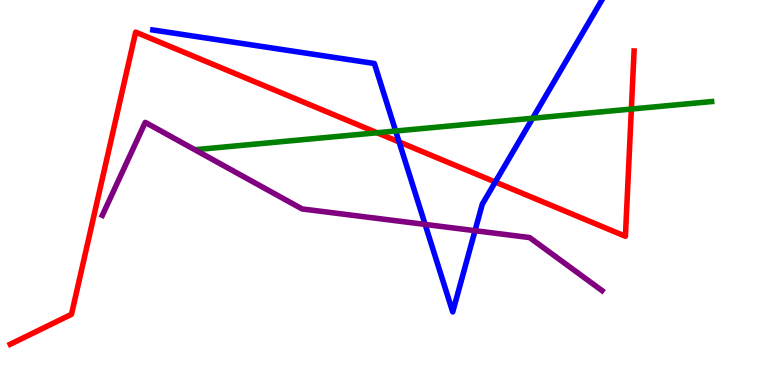[{'lines': ['blue', 'red'], 'intersections': [{'x': 5.15, 'y': 6.31}, {'x': 6.39, 'y': 5.27}]}, {'lines': ['green', 'red'], 'intersections': [{'x': 4.87, 'y': 6.55}, {'x': 8.15, 'y': 7.17}]}, {'lines': ['purple', 'red'], 'intersections': []}, {'lines': ['blue', 'green'], 'intersections': [{'x': 5.11, 'y': 6.6}, {'x': 6.87, 'y': 6.93}]}, {'lines': ['blue', 'purple'], 'intersections': [{'x': 5.49, 'y': 4.17}, {'x': 6.13, 'y': 4.01}]}, {'lines': ['green', 'purple'], 'intersections': []}]